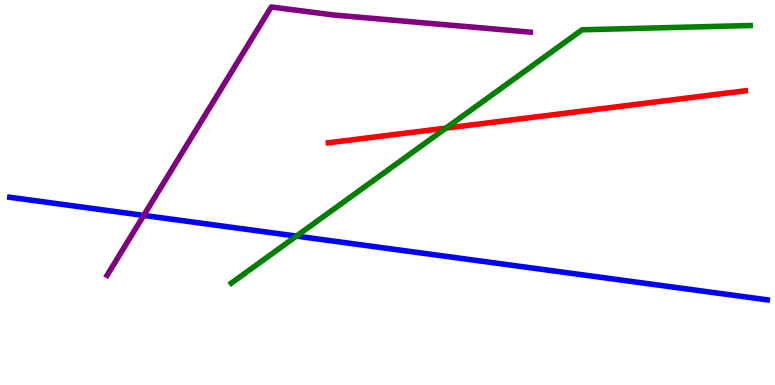[{'lines': ['blue', 'red'], 'intersections': []}, {'lines': ['green', 'red'], 'intersections': [{'x': 5.75, 'y': 6.67}]}, {'lines': ['purple', 'red'], 'intersections': []}, {'lines': ['blue', 'green'], 'intersections': [{'x': 3.83, 'y': 3.87}]}, {'lines': ['blue', 'purple'], 'intersections': [{'x': 1.85, 'y': 4.41}]}, {'lines': ['green', 'purple'], 'intersections': []}]